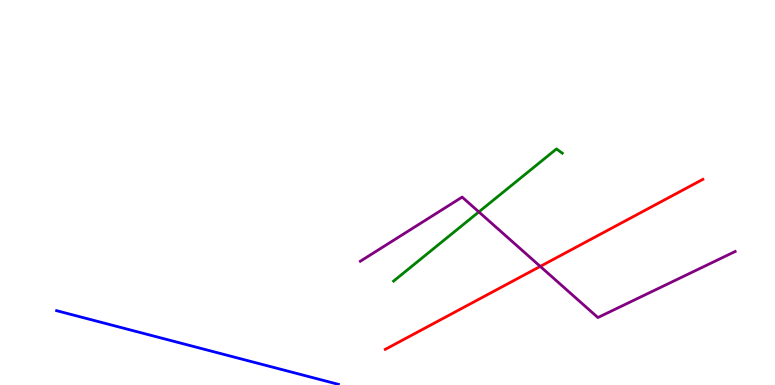[{'lines': ['blue', 'red'], 'intersections': []}, {'lines': ['green', 'red'], 'intersections': []}, {'lines': ['purple', 'red'], 'intersections': [{'x': 6.97, 'y': 3.08}]}, {'lines': ['blue', 'green'], 'intersections': []}, {'lines': ['blue', 'purple'], 'intersections': []}, {'lines': ['green', 'purple'], 'intersections': [{'x': 6.18, 'y': 4.5}]}]